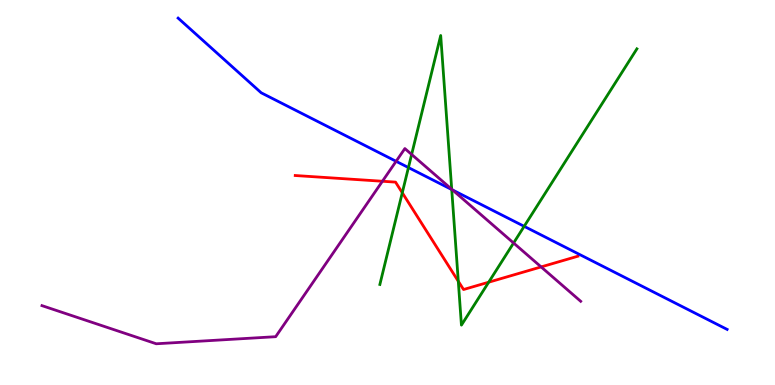[{'lines': ['blue', 'red'], 'intersections': []}, {'lines': ['green', 'red'], 'intersections': [{'x': 5.19, 'y': 4.99}, {'x': 5.91, 'y': 2.69}, {'x': 6.31, 'y': 2.67}]}, {'lines': ['purple', 'red'], 'intersections': [{'x': 4.93, 'y': 5.29}, {'x': 6.98, 'y': 3.07}]}, {'lines': ['blue', 'green'], 'intersections': [{'x': 5.27, 'y': 5.65}, {'x': 5.83, 'y': 5.08}, {'x': 6.76, 'y': 4.12}]}, {'lines': ['blue', 'purple'], 'intersections': [{'x': 5.11, 'y': 5.81}, {'x': 5.84, 'y': 5.07}]}, {'lines': ['green', 'purple'], 'intersections': [{'x': 5.31, 'y': 5.99}, {'x': 5.83, 'y': 5.08}, {'x': 6.63, 'y': 3.69}]}]